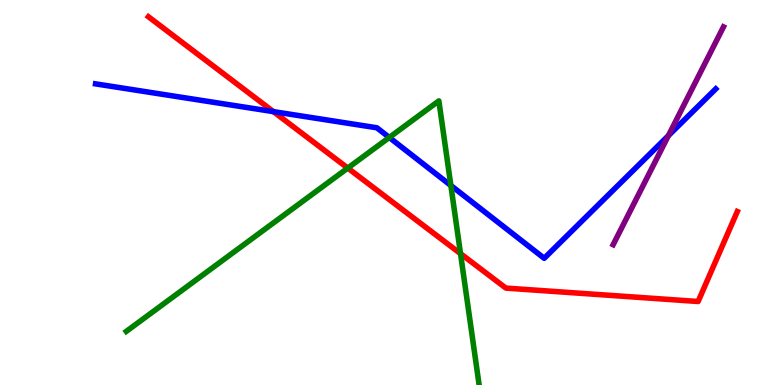[{'lines': ['blue', 'red'], 'intersections': [{'x': 3.53, 'y': 7.1}]}, {'lines': ['green', 'red'], 'intersections': [{'x': 4.49, 'y': 5.63}, {'x': 5.94, 'y': 3.41}]}, {'lines': ['purple', 'red'], 'intersections': []}, {'lines': ['blue', 'green'], 'intersections': [{'x': 5.02, 'y': 6.43}, {'x': 5.82, 'y': 5.18}]}, {'lines': ['blue', 'purple'], 'intersections': [{'x': 8.62, 'y': 6.48}]}, {'lines': ['green', 'purple'], 'intersections': []}]